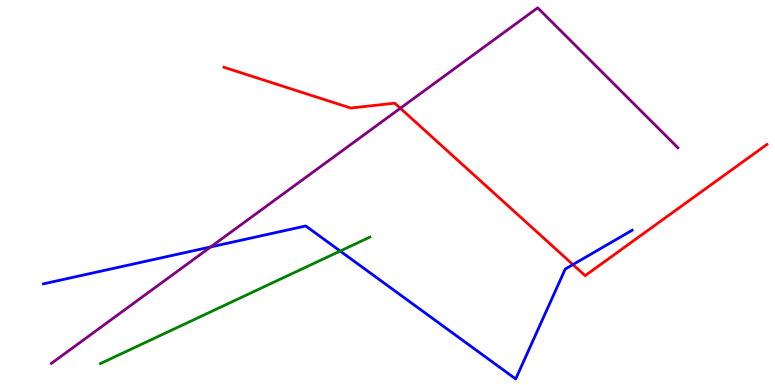[{'lines': ['blue', 'red'], 'intersections': [{'x': 7.39, 'y': 3.13}]}, {'lines': ['green', 'red'], 'intersections': []}, {'lines': ['purple', 'red'], 'intersections': [{'x': 5.17, 'y': 7.19}]}, {'lines': ['blue', 'green'], 'intersections': [{'x': 4.39, 'y': 3.48}]}, {'lines': ['blue', 'purple'], 'intersections': [{'x': 2.72, 'y': 3.59}]}, {'lines': ['green', 'purple'], 'intersections': []}]